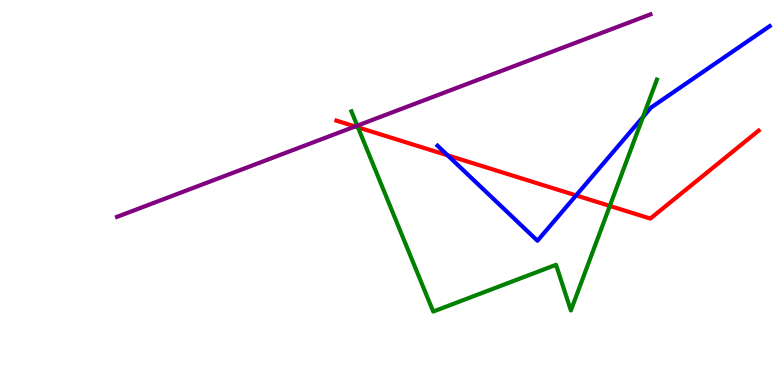[{'lines': ['blue', 'red'], 'intersections': [{'x': 5.78, 'y': 5.97}, {'x': 7.43, 'y': 4.92}]}, {'lines': ['green', 'red'], 'intersections': [{'x': 4.62, 'y': 6.69}, {'x': 7.87, 'y': 4.65}]}, {'lines': ['purple', 'red'], 'intersections': [{'x': 4.58, 'y': 6.72}]}, {'lines': ['blue', 'green'], 'intersections': [{'x': 8.3, 'y': 6.96}]}, {'lines': ['blue', 'purple'], 'intersections': []}, {'lines': ['green', 'purple'], 'intersections': [{'x': 4.61, 'y': 6.74}]}]